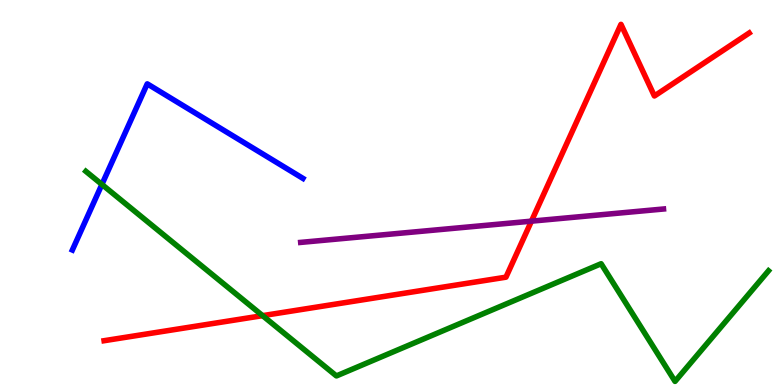[{'lines': ['blue', 'red'], 'intersections': []}, {'lines': ['green', 'red'], 'intersections': [{'x': 3.39, 'y': 1.8}]}, {'lines': ['purple', 'red'], 'intersections': [{'x': 6.86, 'y': 4.26}]}, {'lines': ['blue', 'green'], 'intersections': [{'x': 1.31, 'y': 5.21}]}, {'lines': ['blue', 'purple'], 'intersections': []}, {'lines': ['green', 'purple'], 'intersections': []}]